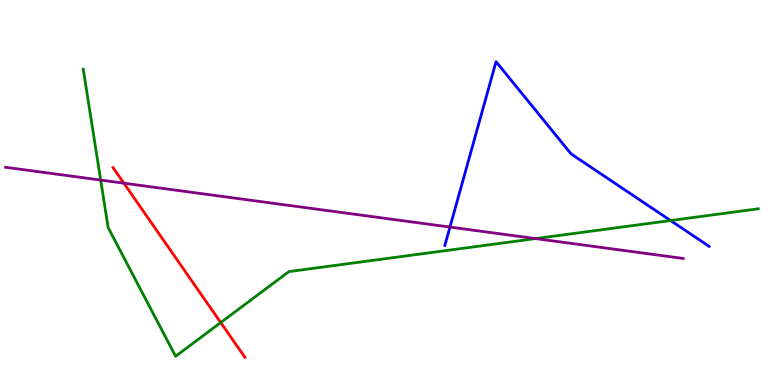[{'lines': ['blue', 'red'], 'intersections': []}, {'lines': ['green', 'red'], 'intersections': [{'x': 2.85, 'y': 1.62}]}, {'lines': ['purple', 'red'], 'intersections': [{'x': 1.6, 'y': 5.24}]}, {'lines': ['blue', 'green'], 'intersections': [{'x': 8.65, 'y': 4.27}]}, {'lines': ['blue', 'purple'], 'intersections': [{'x': 5.81, 'y': 4.1}]}, {'lines': ['green', 'purple'], 'intersections': [{'x': 1.3, 'y': 5.32}, {'x': 6.91, 'y': 3.8}]}]